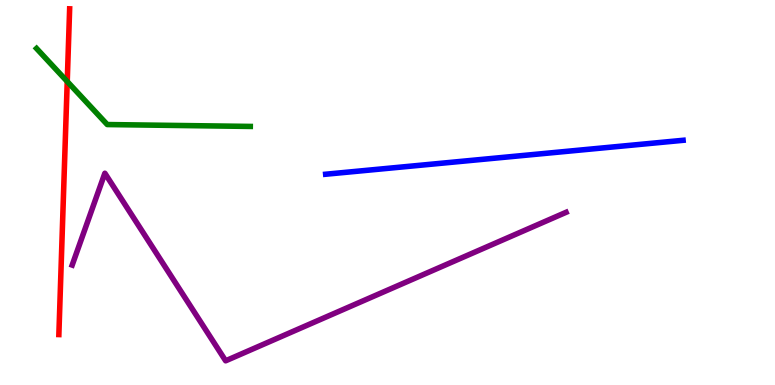[{'lines': ['blue', 'red'], 'intersections': []}, {'lines': ['green', 'red'], 'intersections': [{'x': 0.868, 'y': 7.88}]}, {'lines': ['purple', 'red'], 'intersections': []}, {'lines': ['blue', 'green'], 'intersections': []}, {'lines': ['blue', 'purple'], 'intersections': []}, {'lines': ['green', 'purple'], 'intersections': []}]